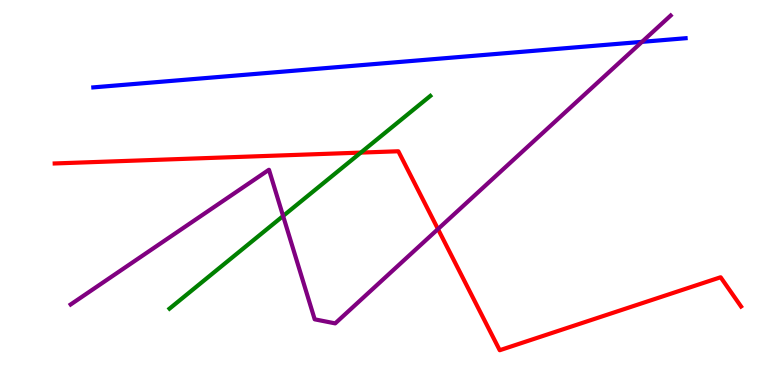[{'lines': ['blue', 'red'], 'intersections': []}, {'lines': ['green', 'red'], 'intersections': [{'x': 4.66, 'y': 6.04}]}, {'lines': ['purple', 'red'], 'intersections': [{'x': 5.65, 'y': 4.05}]}, {'lines': ['blue', 'green'], 'intersections': []}, {'lines': ['blue', 'purple'], 'intersections': [{'x': 8.28, 'y': 8.91}]}, {'lines': ['green', 'purple'], 'intersections': [{'x': 3.65, 'y': 4.39}]}]